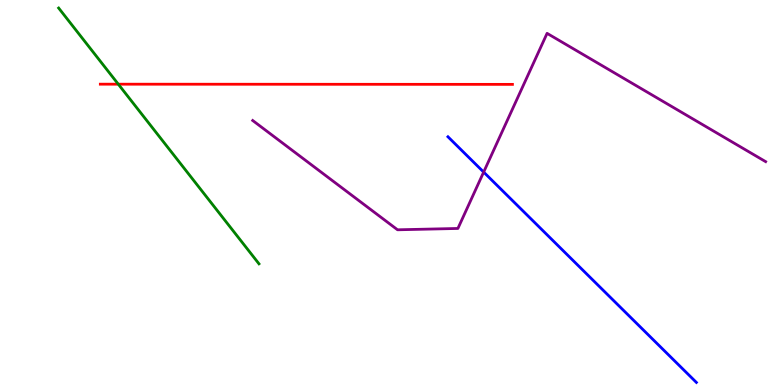[{'lines': ['blue', 'red'], 'intersections': []}, {'lines': ['green', 'red'], 'intersections': [{'x': 1.53, 'y': 7.81}]}, {'lines': ['purple', 'red'], 'intersections': []}, {'lines': ['blue', 'green'], 'intersections': []}, {'lines': ['blue', 'purple'], 'intersections': [{'x': 6.24, 'y': 5.53}]}, {'lines': ['green', 'purple'], 'intersections': []}]